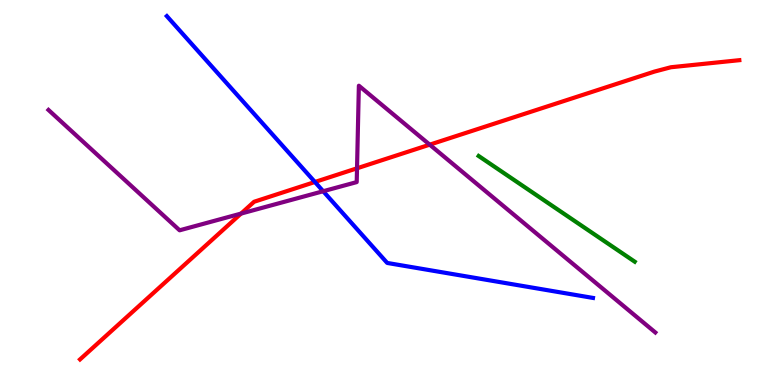[{'lines': ['blue', 'red'], 'intersections': [{'x': 4.06, 'y': 5.27}]}, {'lines': ['green', 'red'], 'intersections': []}, {'lines': ['purple', 'red'], 'intersections': [{'x': 3.11, 'y': 4.45}, {'x': 4.61, 'y': 5.63}, {'x': 5.54, 'y': 6.24}]}, {'lines': ['blue', 'green'], 'intersections': []}, {'lines': ['blue', 'purple'], 'intersections': [{'x': 4.17, 'y': 5.03}]}, {'lines': ['green', 'purple'], 'intersections': []}]